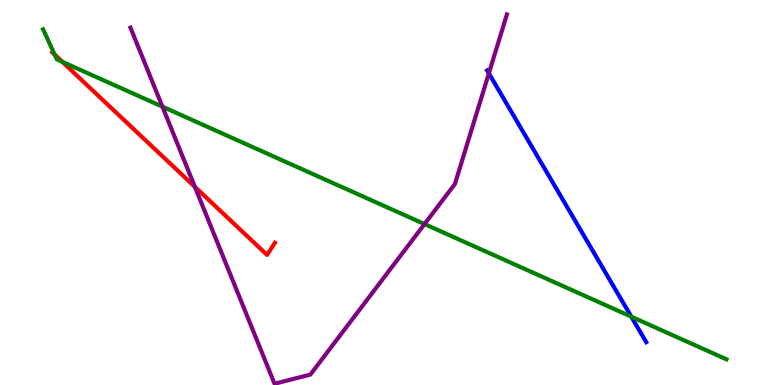[{'lines': ['blue', 'red'], 'intersections': []}, {'lines': ['green', 'red'], 'intersections': [{'x': 0.705, 'y': 8.58}, {'x': 0.804, 'y': 8.39}]}, {'lines': ['purple', 'red'], 'intersections': [{'x': 2.51, 'y': 5.15}]}, {'lines': ['blue', 'green'], 'intersections': [{'x': 8.15, 'y': 1.77}]}, {'lines': ['blue', 'purple'], 'intersections': [{'x': 6.31, 'y': 8.1}]}, {'lines': ['green', 'purple'], 'intersections': [{'x': 2.1, 'y': 7.23}, {'x': 5.48, 'y': 4.18}]}]